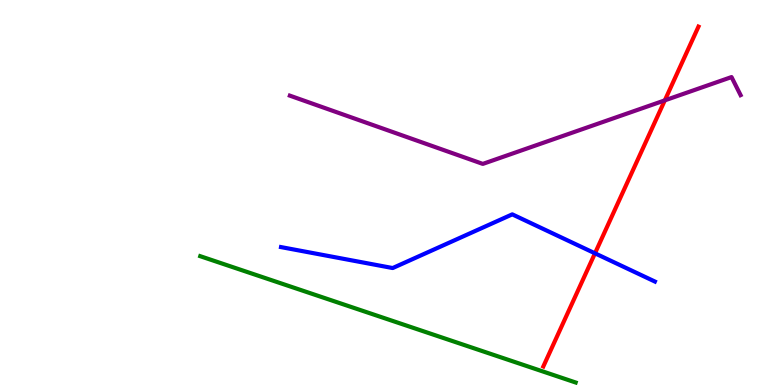[{'lines': ['blue', 'red'], 'intersections': [{'x': 7.68, 'y': 3.42}]}, {'lines': ['green', 'red'], 'intersections': []}, {'lines': ['purple', 'red'], 'intersections': [{'x': 8.58, 'y': 7.39}]}, {'lines': ['blue', 'green'], 'intersections': []}, {'lines': ['blue', 'purple'], 'intersections': []}, {'lines': ['green', 'purple'], 'intersections': []}]